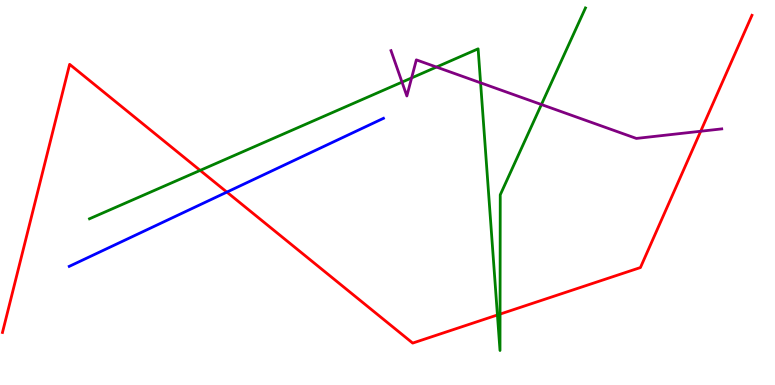[{'lines': ['blue', 'red'], 'intersections': [{'x': 2.93, 'y': 5.01}]}, {'lines': ['green', 'red'], 'intersections': [{'x': 2.58, 'y': 5.57}, {'x': 6.42, 'y': 1.82}, {'x': 6.45, 'y': 1.84}]}, {'lines': ['purple', 'red'], 'intersections': [{'x': 9.04, 'y': 6.59}]}, {'lines': ['blue', 'green'], 'intersections': []}, {'lines': ['blue', 'purple'], 'intersections': []}, {'lines': ['green', 'purple'], 'intersections': [{'x': 5.19, 'y': 7.87}, {'x': 5.31, 'y': 7.98}, {'x': 5.63, 'y': 8.26}, {'x': 6.2, 'y': 7.85}, {'x': 6.99, 'y': 7.28}]}]